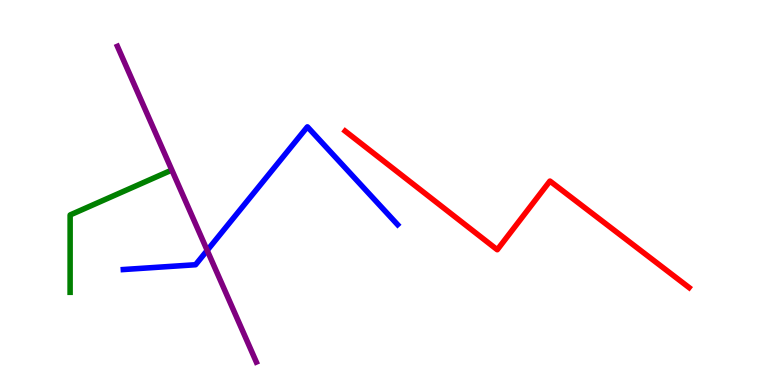[{'lines': ['blue', 'red'], 'intersections': []}, {'lines': ['green', 'red'], 'intersections': []}, {'lines': ['purple', 'red'], 'intersections': []}, {'lines': ['blue', 'green'], 'intersections': []}, {'lines': ['blue', 'purple'], 'intersections': [{'x': 2.67, 'y': 3.5}]}, {'lines': ['green', 'purple'], 'intersections': []}]